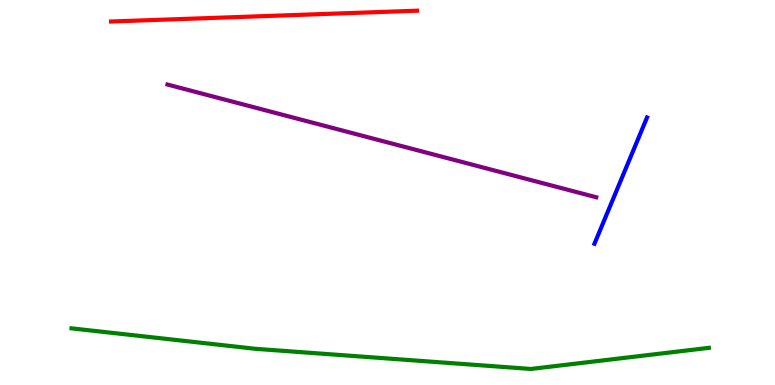[{'lines': ['blue', 'red'], 'intersections': []}, {'lines': ['green', 'red'], 'intersections': []}, {'lines': ['purple', 'red'], 'intersections': []}, {'lines': ['blue', 'green'], 'intersections': []}, {'lines': ['blue', 'purple'], 'intersections': []}, {'lines': ['green', 'purple'], 'intersections': []}]